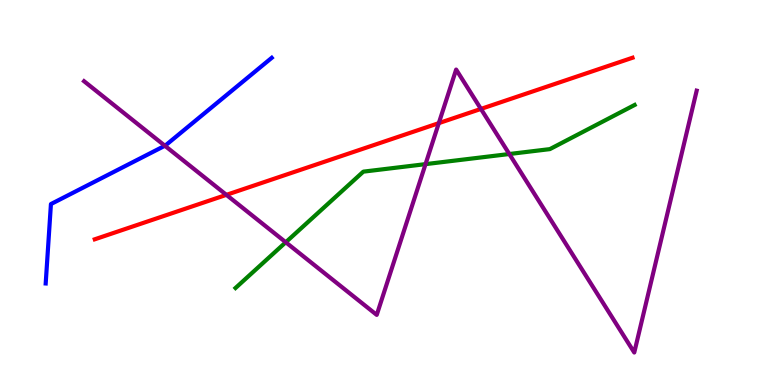[{'lines': ['blue', 'red'], 'intersections': []}, {'lines': ['green', 'red'], 'intersections': []}, {'lines': ['purple', 'red'], 'intersections': [{'x': 2.92, 'y': 4.94}, {'x': 5.66, 'y': 6.8}, {'x': 6.21, 'y': 7.17}]}, {'lines': ['blue', 'green'], 'intersections': []}, {'lines': ['blue', 'purple'], 'intersections': [{'x': 2.13, 'y': 6.21}]}, {'lines': ['green', 'purple'], 'intersections': [{'x': 3.69, 'y': 3.71}, {'x': 5.49, 'y': 5.74}, {'x': 6.57, 'y': 6.0}]}]